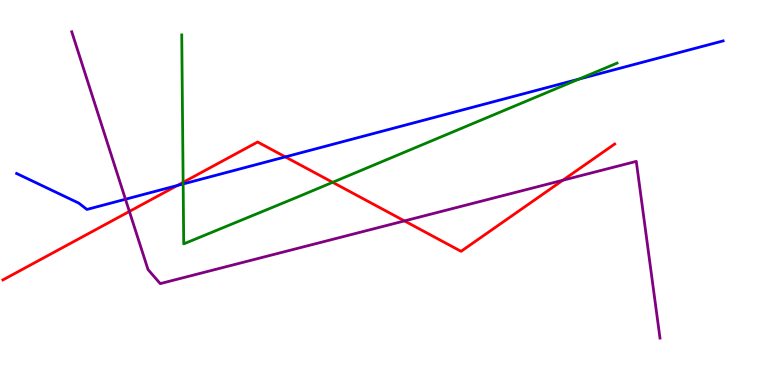[{'lines': ['blue', 'red'], 'intersections': [{'x': 2.29, 'y': 5.18}, {'x': 3.68, 'y': 5.92}]}, {'lines': ['green', 'red'], 'intersections': [{'x': 2.36, 'y': 5.26}, {'x': 4.29, 'y': 5.26}]}, {'lines': ['purple', 'red'], 'intersections': [{'x': 1.67, 'y': 4.51}, {'x': 5.22, 'y': 4.26}, {'x': 7.26, 'y': 5.32}]}, {'lines': ['blue', 'green'], 'intersections': [{'x': 2.36, 'y': 5.22}, {'x': 7.47, 'y': 7.95}]}, {'lines': ['blue', 'purple'], 'intersections': [{'x': 1.62, 'y': 4.82}]}, {'lines': ['green', 'purple'], 'intersections': []}]